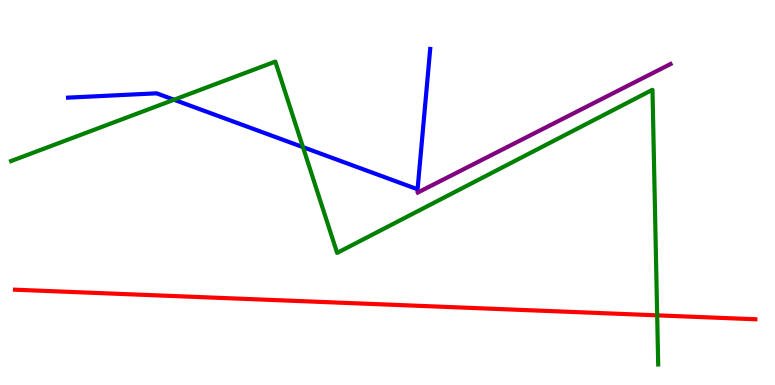[{'lines': ['blue', 'red'], 'intersections': []}, {'lines': ['green', 'red'], 'intersections': [{'x': 8.48, 'y': 1.81}]}, {'lines': ['purple', 'red'], 'intersections': []}, {'lines': ['blue', 'green'], 'intersections': [{'x': 2.25, 'y': 7.41}, {'x': 3.91, 'y': 6.18}]}, {'lines': ['blue', 'purple'], 'intersections': []}, {'lines': ['green', 'purple'], 'intersections': []}]